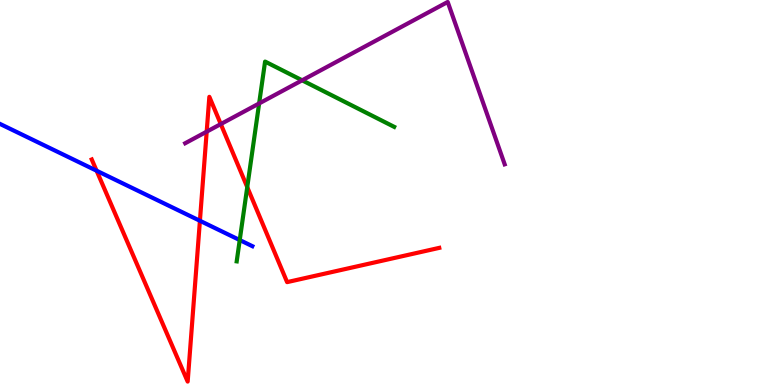[{'lines': ['blue', 'red'], 'intersections': [{'x': 1.25, 'y': 5.57}, {'x': 2.58, 'y': 4.27}]}, {'lines': ['green', 'red'], 'intersections': [{'x': 3.19, 'y': 5.14}]}, {'lines': ['purple', 'red'], 'intersections': [{'x': 2.67, 'y': 6.58}, {'x': 2.85, 'y': 6.78}]}, {'lines': ['blue', 'green'], 'intersections': [{'x': 3.09, 'y': 3.76}]}, {'lines': ['blue', 'purple'], 'intersections': []}, {'lines': ['green', 'purple'], 'intersections': [{'x': 3.34, 'y': 7.31}, {'x': 3.9, 'y': 7.91}]}]